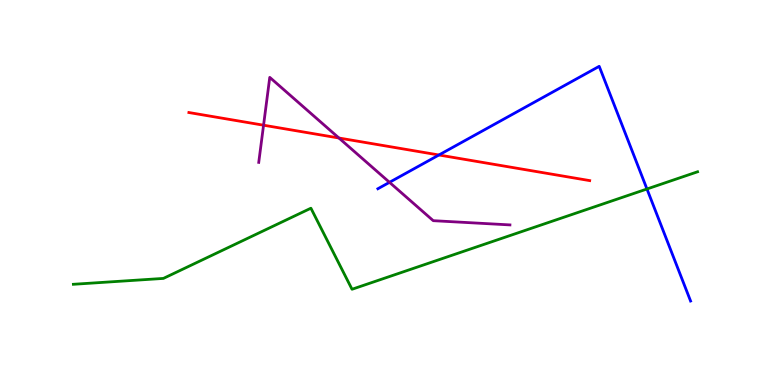[{'lines': ['blue', 'red'], 'intersections': [{'x': 5.66, 'y': 5.97}]}, {'lines': ['green', 'red'], 'intersections': []}, {'lines': ['purple', 'red'], 'intersections': [{'x': 3.4, 'y': 6.75}, {'x': 4.37, 'y': 6.42}]}, {'lines': ['blue', 'green'], 'intersections': [{'x': 8.35, 'y': 5.09}]}, {'lines': ['blue', 'purple'], 'intersections': [{'x': 5.03, 'y': 5.26}]}, {'lines': ['green', 'purple'], 'intersections': []}]